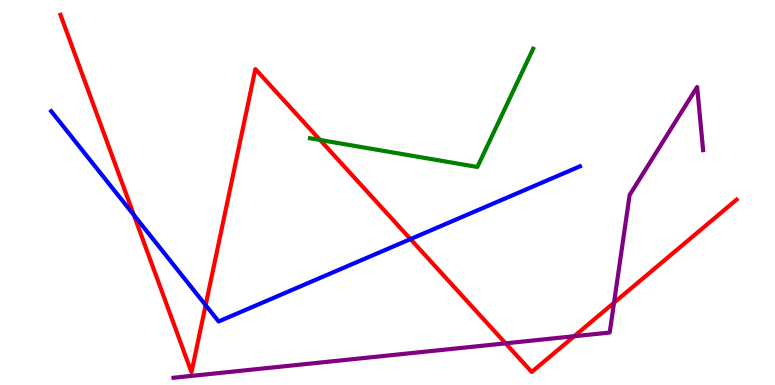[{'lines': ['blue', 'red'], 'intersections': [{'x': 1.73, 'y': 4.42}, {'x': 2.65, 'y': 2.07}, {'x': 5.3, 'y': 3.79}]}, {'lines': ['green', 'red'], 'intersections': [{'x': 4.13, 'y': 6.36}]}, {'lines': ['purple', 'red'], 'intersections': [{'x': 6.52, 'y': 1.08}, {'x': 7.41, 'y': 1.27}, {'x': 7.92, 'y': 2.14}]}, {'lines': ['blue', 'green'], 'intersections': []}, {'lines': ['blue', 'purple'], 'intersections': []}, {'lines': ['green', 'purple'], 'intersections': []}]